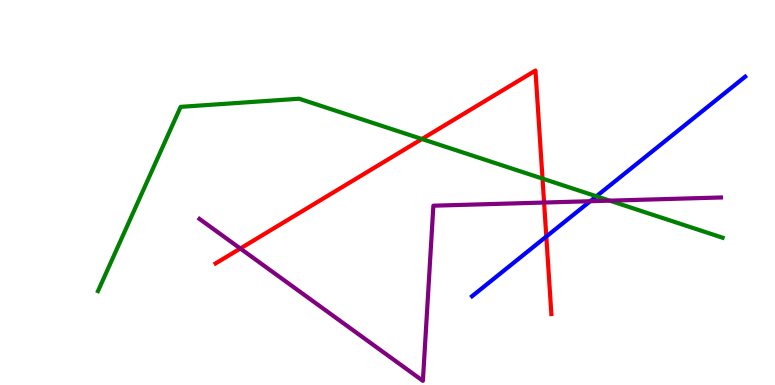[{'lines': ['blue', 'red'], 'intersections': [{'x': 7.05, 'y': 3.86}]}, {'lines': ['green', 'red'], 'intersections': [{'x': 5.44, 'y': 6.39}, {'x': 7.0, 'y': 5.36}]}, {'lines': ['purple', 'red'], 'intersections': [{'x': 3.1, 'y': 3.55}, {'x': 7.02, 'y': 4.74}]}, {'lines': ['blue', 'green'], 'intersections': [{'x': 7.7, 'y': 4.9}]}, {'lines': ['blue', 'purple'], 'intersections': [{'x': 7.62, 'y': 4.77}]}, {'lines': ['green', 'purple'], 'intersections': [{'x': 7.87, 'y': 4.79}]}]